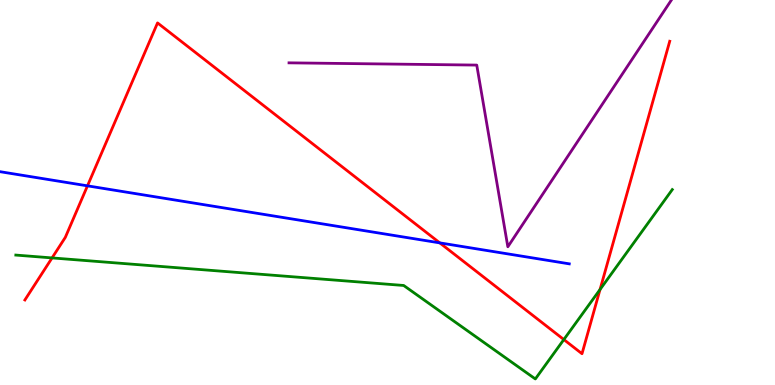[{'lines': ['blue', 'red'], 'intersections': [{'x': 1.13, 'y': 5.17}, {'x': 5.67, 'y': 3.69}]}, {'lines': ['green', 'red'], 'intersections': [{'x': 0.672, 'y': 3.3}, {'x': 7.28, 'y': 1.18}, {'x': 7.74, 'y': 2.48}]}, {'lines': ['purple', 'red'], 'intersections': []}, {'lines': ['blue', 'green'], 'intersections': []}, {'lines': ['blue', 'purple'], 'intersections': []}, {'lines': ['green', 'purple'], 'intersections': []}]